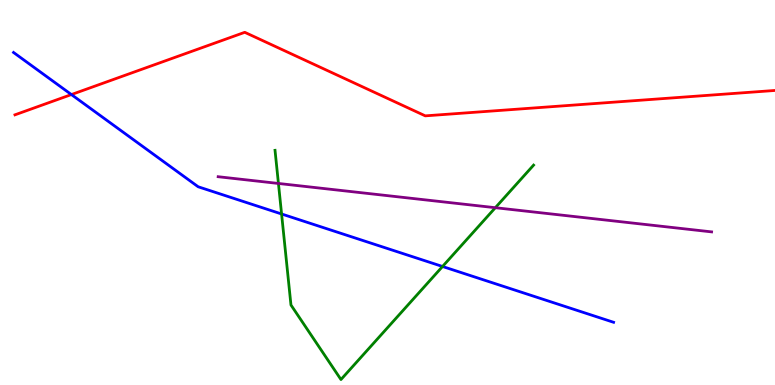[{'lines': ['blue', 'red'], 'intersections': [{'x': 0.921, 'y': 7.54}]}, {'lines': ['green', 'red'], 'intersections': []}, {'lines': ['purple', 'red'], 'intersections': []}, {'lines': ['blue', 'green'], 'intersections': [{'x': 3.63, 'y': 4.44}, {'x': 5.71, 'y': 3.08}]}, {'lines': ['blue', 'purple'], 'intersections': []}, {'lines': ['green', 'purple'], 'intersections': [{'x': 3.59, 'y': 5.23}, {'x': 6.39, 'y': 4.61}]}]